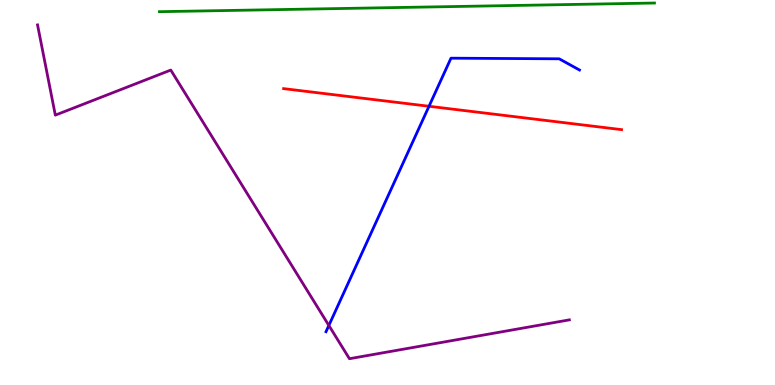[{'lines': ['blue', 'red'], 'intersections': [{'x': 5.54, 'y': 7.24}]}, {'lines': ['green', 'red'], 'intersections': []}, {'lines': ['purple', 'red'], 'intersections': []}, {'lines': ['blue', 'green'], 'intersections': []}, {'lines': ['blue', 'purple'], 'intersections': [{'x': 4.24, 'y': 1.55}]}, {'lines': ['green', 'purple'], 'intersections': []}]